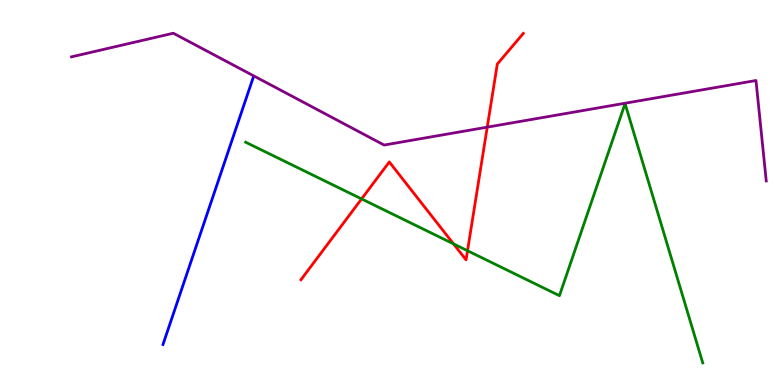[{'lines': ['blue', 'red'], 'intersections': []}, {'lines': ['green', 'red'], 'intersections': [{'x': 4.67, 'y': 4.83}, {'x': 5.85, 'y': 3.67}, {'x': 6.03, 'y': 3.49}]}, {'lines': ['purple', 'red'], 'intersections': [{'x': 6.29, 'y': 6.7}]}, {'lines': ['blue', 'green'], 'intersections': []}, {'lines': ['blue', 'purple'], 'intersections': []}, {'lines': ['green', 'purple'], 'intersections': []}]